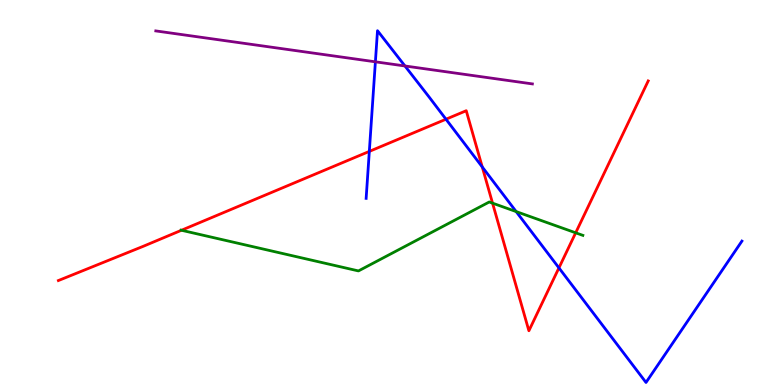[{'lines': ['blue', 'red'], 'intersections': [{'x': 4.77, 'y': 6.07}, {'x': 5.75, 'y': 6.9}, {'x': 6.22, 'y': 5.66}, {'x': 7.21, 'y': 3.04}]}, {'lines': ['green', 'red'], 'intersections': [{'x': 2.34, 'y': 4.02}, {'x': 6.36, 'y': 4.72}, {'x': 7.43, 'y': 3.95}]}, {'lines': ['purple', 'red'], 'intersections': []}, {'lines': ['blue', 'green'], 'intersections': [{'x': 6.66, 'y': 4.5}]}, {'lines': ['blue', 'purple'], 'intersections': [{'x': 4.84, 'y': 8.39}, {'x': 5.23, 'y': 8.29}]}, {'lines': ['green', 'purple'], 'intersections': []}]